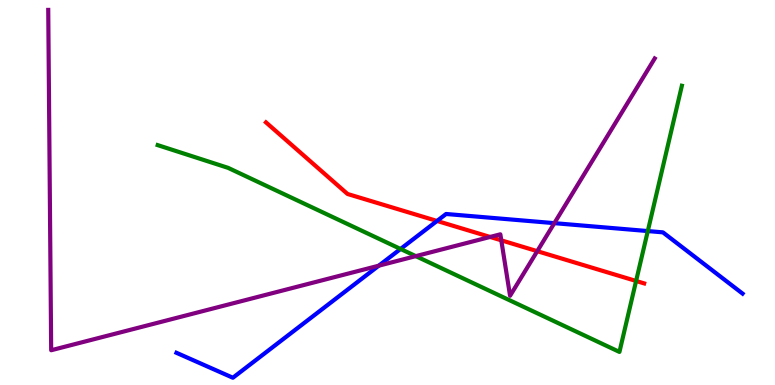[{'lines': ['blue', 'red'], 'intersections': [{'x': 5.64, 'y': 4.26}]}, {'lines': ['green', 'red'], 'intersections': [{'x': 8.21, 'y': 2.7}]}, {'lines': ['purple', 'red'], 'intersections': [{'x': 6.32, 'y': 3.85}, {'x': 6.47, 'y': 3.76}, {'x': 6.93, 'y': 3.48}]}, {'lines': ['blue', 'green'], 'intersections': [{'x': 5.17, 'y': 3.53}, {'x': 8.36, 'y': 4.0}]}, {'lines': ['blue', 'purple'], 'intersections': [{'x': 4.89, 'y': 3.1}, {'x': 7.15, 'y': 4.2}]}, {'lines': ['green', 'purple'], 'intersections': [{'x': 5.37, 'y': 3.35}]}]